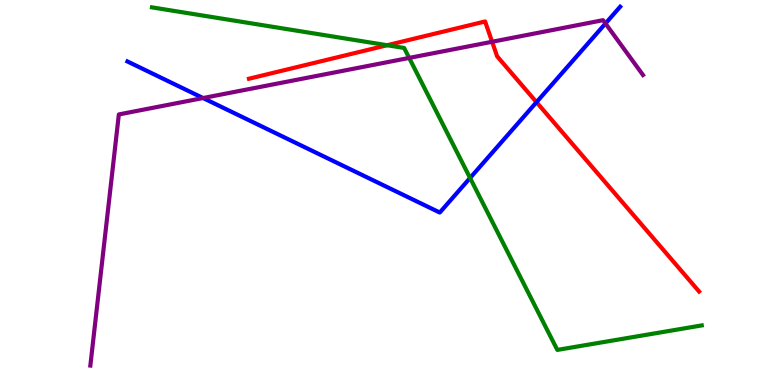[{'lines': ['blue', 'red'], 'intersections': [{'x': 6.92, 'y': 7.35}]}, {'lines': ['green', 'red'], 'intersections': [{'x': 5.0, 'y': 8.83}]}, {'lines': ['purple', 'red'], 'intersections': [{'x': 6.35, 'y': 8.91}]}, {'lines': ['blue', 'green'], 'intersections': [{'x': 6.07, 'y': 5.38}]}, {'lines': ['blue', 'purple'], 'intersections': [{'x': 2.62, 'y': 7.45}, {'x': 7.81, 'y': 9.39}]}, {'lines': ['green', 'purple'], 'intersections': [{'x': 5.28, 'y': 8.5}]}]